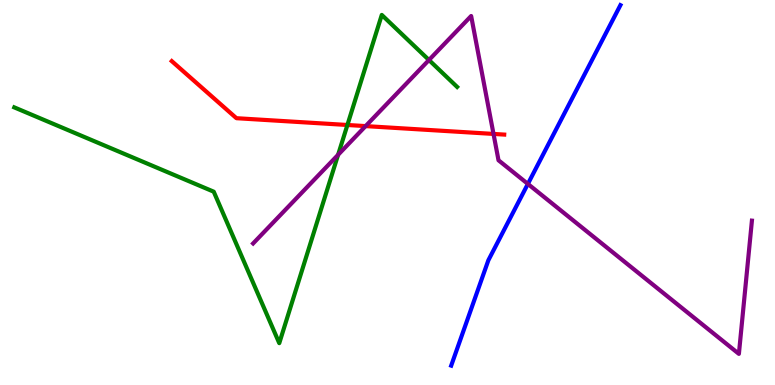[{'lines': ['blue', 'red'], 'intersections': []}, {'lines': ['green', 'red'], 'intersections': [{'x': 4.48, 'y': 6.75}]}, {'lines': ['purple', 'red'], 'intersections': [{'x': 4.72, 'y': 6.72}, {'x': 6.37, 'y': 6.52}]}, {'lines': ['blue', 'green'], 'intersections': []}, {'lines': ['blue', 'purple'], 'intersections': [{'x': 6.81, 'y': 5.22}]}, {'lines': ['green', 'purple'], 'intersections': [{'x': 4.36, 'y': 5.98}, {'x': 5.54, 'y': 8.44}]}]